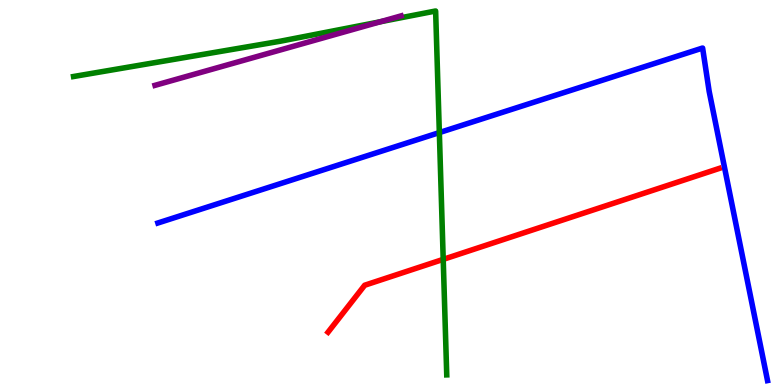[{'lines': ['blue', 'red'], 'intersections': []}, {'lines': ['green', 'red'], 'intersections': [{'x': 5.72, 'y': 3.26}]}, {'lines': ['purple', 'red'], 'intersections': []}, {'lines': ['blue', 'green'], 'intersections': [{'x': 5.67, 'y': 6.56}]}, {'lines': ['blue', 'purple'], 'intersections': []}, {'lines': ['green', 'purple'], 'intersections': [{'x': 4.91, 'y': 9.43}]}]